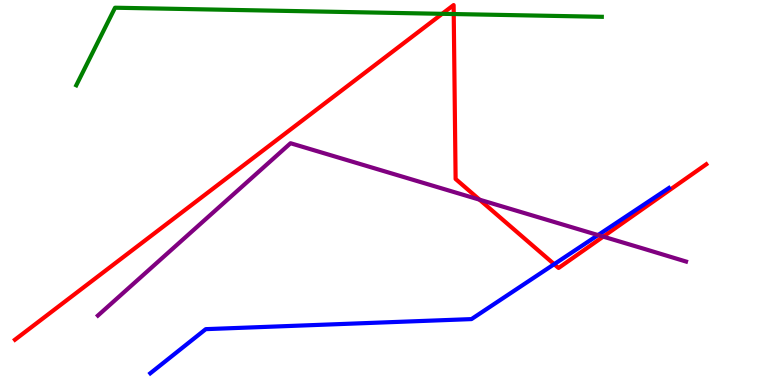[{'lines': ['blue', 'red'], 'intersections': [{'x': 7.15, 'y': 3.14}]}, {'lines': ['green', 'red'], 'intersections': [{'x': 5.71, 'y': 9.64}, {'x': 5.85, 'y': 9.64}]}, {'lines': ['purple', 'red'], 'intersections': [{'x': 6.19, 'y': 4.81}, {'x': 7.78, 'y': 3.85}]}, {'lines': ['blue', 'green'], 'intersections': []}, {'lines': ['blue', 'purple'], 'intersections': [{'x': 7.72, 'y': 3.89}]}, {'lines': ['green', 'purple'], 'intersections': []}]